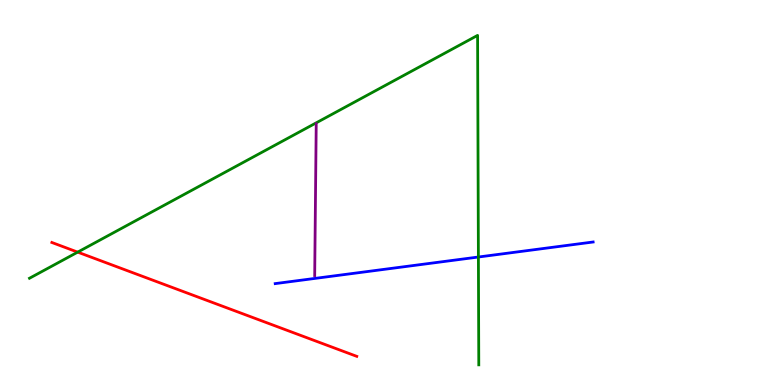[{'lines': ['blue', 'red'], 'intersections': []}, {'lines': ['green', 'red'], 'intersections': [{'x': 1.0, 'y': 3.45}]}, {'lines': ['purple', 'red'], 'intersections': []}, {'lines': ['blue', 'green'], 'intersections': [{'x': 6.17, 'y': 3.32}]}, {'lines': ['blue', 'purple'], 'intersections': []}, {'lines': ['green', 'purple'], 'intersections': []}]